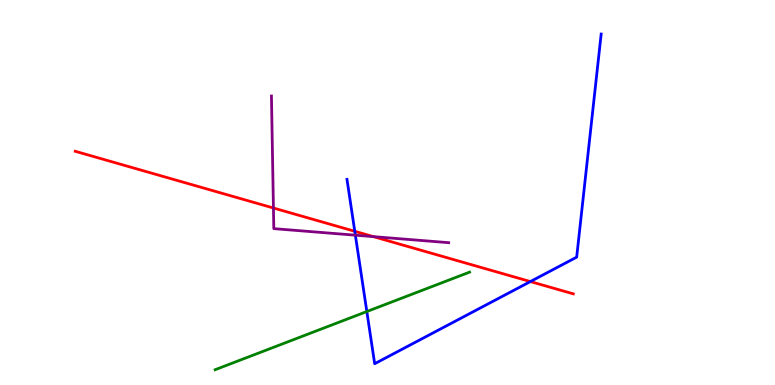[{'lines': ['blue', 'red'], 'intersections': [{'x': 4.58, 'y': 3.99}, {'x': 6.84, 'y': 2.69}]}, {'lines': ['green', 'red'], 'intersections': []}, {'lines': ['purple', 'red'], 'intersections': [{'x': 3.53, 'y': 4.6}, {'x': 4.82, 'y': 3.85}]}, {'lines': ['blue', 'green'], 'intersections': [{'x': 4.73, 'y': 1.91}]}, {'lines': ['blue', 'purple'], 'intersections': [{'x': 4.59, 'y': 3.89}]}, {'lines': ['green', 'purple'], 'intersections': []}]